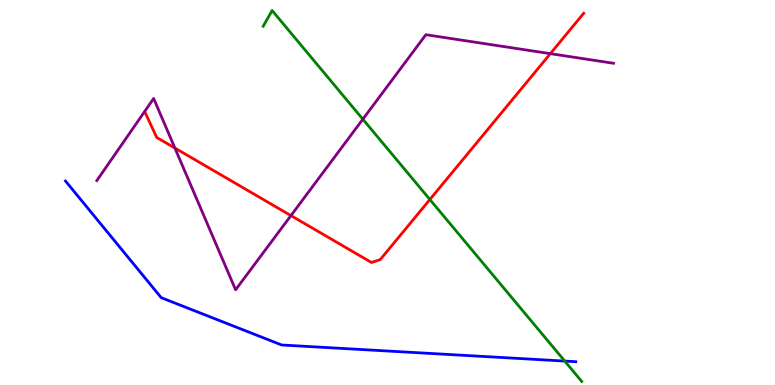[{'lines': ['blue', 'red'], 'intersections': []}, {'lines': ['green', 'red'], 'intersections': [{'x': 5.55, 'y': 4.82}]}, {'lines': ['purple', 'red'], 'intersections': [{'x': 2.26, 'y': 6.15}, {'x': 3.75, 'y': 4.4}, {'x': 7.1, 'y': 8.61}]}, {'lines': ['blue', 'green'], 'intersections': [{'x': 7.29, 'y': 0.621}]}, {'lines': ['blue', 'purple'], 'intersections': []}, {'lines': ['green', 'purple'], 'intersections': [{'x': 4.68, 'y': 6.9}]}]